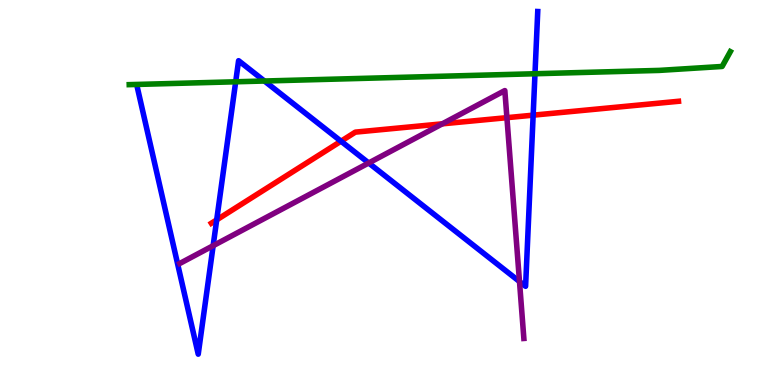[{'lines': ['blue', 'red'], 'intersections': [{'x': 2.8, 'y': 4.29}, {'x': 4.4, 'y': 6.33}, {'x': 6.88, 'y': 7.01}]}, {'lines': ['green', 'red'], 'intersections': []}, {'lines': ['purple', 'red'], 'intersections': [{'x': 5.71, 'y': 6.78}, {'x': 6.54, 'y': 6.94}]}, {'lines': ['blue', 'green'], 'intersections': [{'x': 3.04, 'y': 7.88}, {'x': 3.41, 'y': 7.9}, {'x': 6.9, 'y': 8.08}]}, {'lines': ['blue', 'purple'], 'intersections': [{'x': 2.75, 'y': 3.62}, {'x': 4.76, 'y': 5.77}, {'x': 6.7, 'y': 2.69}]}, {'lines': ['green', 'purple'], 'intersections': []}]